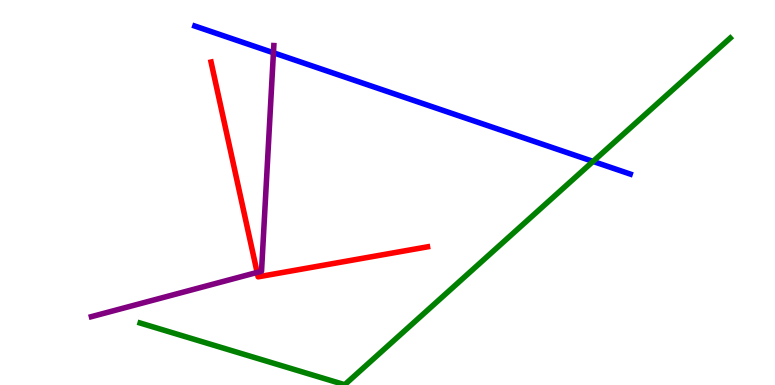[{'lines': ['blue', 'red'], 'intersections': []}, {'lines': ['green', 'red'], 'intersections': []}, {'lines': ['purple', 'red'], 'intersections': [{'x': 3.32, 'y': 2.92}]}, {'lines': ['blue', 'green'], 'intersections': [{'x': 7.65, 'y': 5.81}]}, {'lines': ['blue', 'purple'], 'intersections': [{'x': 3.53, 'y': 8.63}]}, {'lines': ['green', 'purple'], 'intersections': []}]